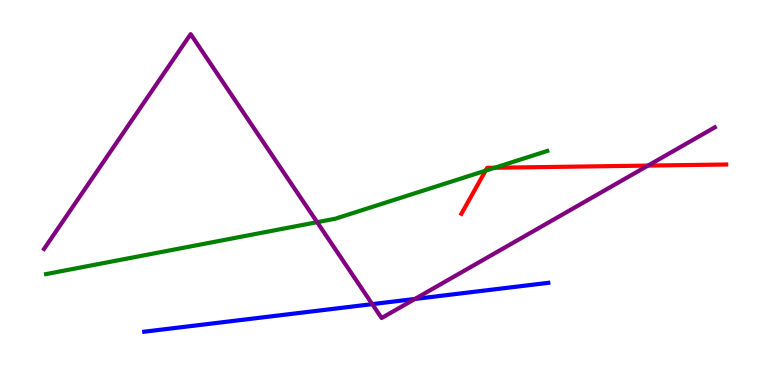[{'lines': ['blue', 'red'], 'intersections': []}, {'lines': ['green', 'red'], 'intersections': [{'x': 6.27, 'y': 5.57}, {'x': 6.38, 'y': 5.64}]}, {'lines': ['purple', 'red'], 'intersections': [{'x': 8.36, 'y': 5.7}]}, {'lines': ['blue', 'green'], 'intersections': []}, {'lines': ['blue', 'purple'], 'intersections': [{'x': 4.8, 'y': 2.1}, {'x': 5.35, 'y': 2.23}]}, {'lines': ['green', 'purple'], 'intersections': [{'x': 4.09, 'y': 4.23}]}]